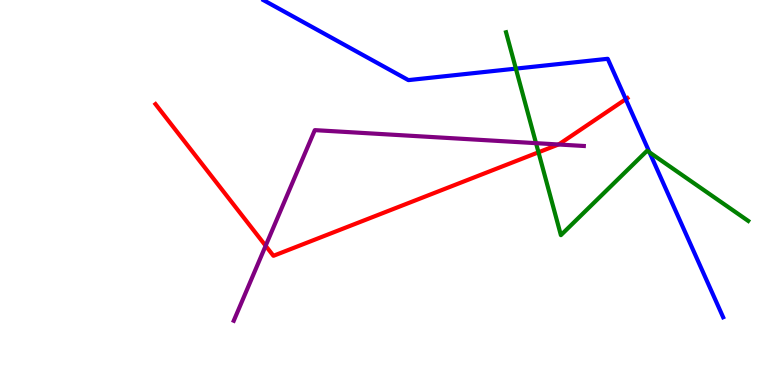[{'lines': ['blue', 'red'], 'intersections': [{'x': 8.07, 'y': 7.42}]}, {'lines': ['green', 'red'], 'intersections': [{'x': 6.95, 'y': 6.04}]}, {'lines': ['purple', 'red'], 'intersections': [{'x': 3.43, 'y': 3.62}, {'x': 7.21, 'y': 6.25}]}, {'lines': ['blue', 'green'], 'intersections': [{'x': 6.66, 'y': 8.22}, {'x': 8.38, 'y': 6.04}]}, {'lines': ['blue', 'purple'], 'intersections': []}, {'lines': ['green', 'purple'], 'intersections': [{'x': 6.92, 'y': 6.28}]}]